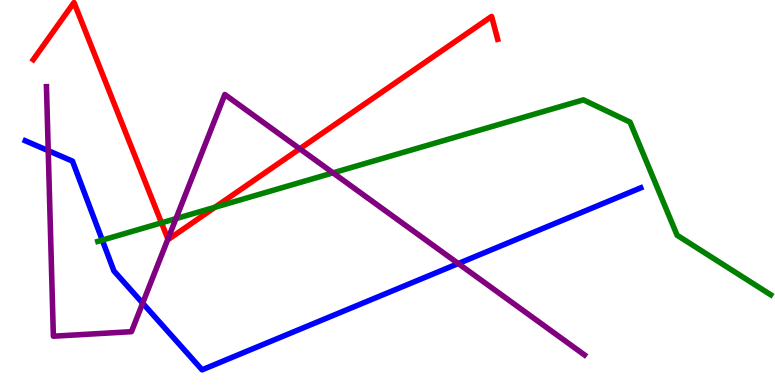[{'lines': ['blue', 'red'], 'intersections': []}, {'lines': ['green', 'red'], 'intersections': [{'x': 2.08, 'y': 4.21}, {'x': 2.77, 'y': 4.62}]}, {'lines': ['purple', 'red'], 'intersections': [{'x': 2.17, 'y': 3.79}, {'x': 3.87, 'y': 6.14}]}, {'lines': ['blue', 'green'], 'intersections': [{'x': 1.32, 'y': 3.76}]}, {'lines': ['blue', 'purple'], 'intersections': [{'x': 0.622, 'y': 6.09}, {'x': 1.84, 'y': 2.13}, {'x': 5.91, 'y': 3.15}]}, {'lines': ['green', 'purple'], 'intersections': [{'x': 2.27, 'y': 4.32}, {'x': 4.3, 'y': 5.51}]}]